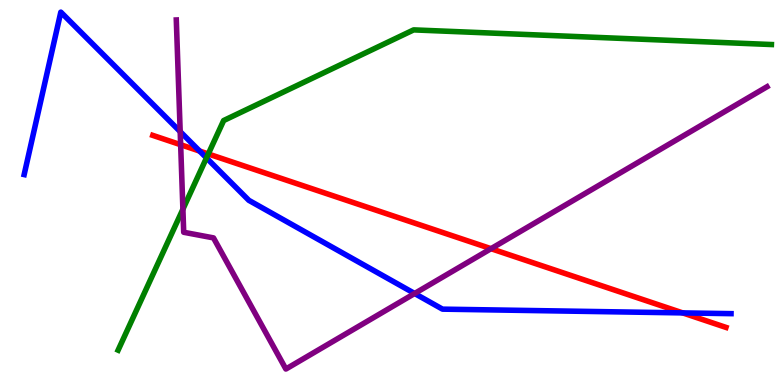[{'lines': ['blue', 'red'], 'intersections': [{'x': 2.58, 'y': 6.08}, {'x': 8.81, 'y': 1.87}]}, {'lines': ['green', 'red'], 'intersections': [{'x': 2.69, 'y': 6.0}]}, {'lines': ['purple', 'red'], 'intersections': [{'x': 2.33, 'y': 6.24}, {'x': 6.34, 'y': 3.54}]}, {'lines': ['blue', 'green'], 'intersections': [{'x': 2.66, 'y': 5.9}]}, {'lines': ['blue', 'purple'], 'intersections': [{'x': 2.33, 'y': 6.58}, {'x': 5.35, 'y': 2.38}]}, {'lines': ['green', 'purple'], 'intersections': [{'x': 2.36, 'y': 4.57}]}]